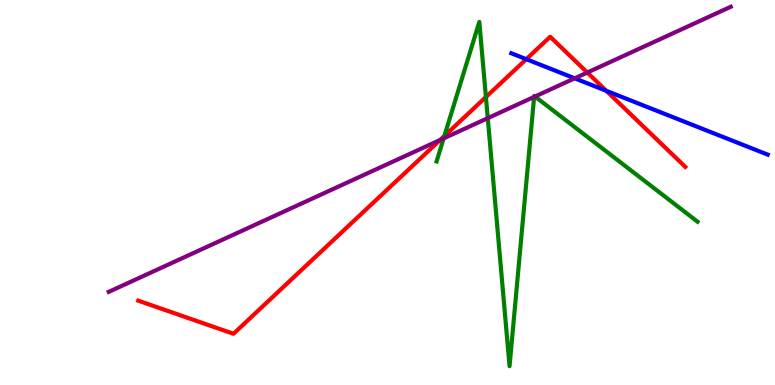[{'lines': ['blue', 'red'], 'intersections': [{'x': 6.79, 'y': 8.46}, {'x': 7.82, 'y': 7.64}]}, {'lines': ['green', 'red'], 'intersections': [{'x': 5.73, 'y': 6.47}, {'x': 6.27, 'y': 7.48}]}, {'lines': ['purple', 'red'], 'intersections': [{'x': 5.68, 'y': 6.36}, {'x': 7.58, 'y': 8.12}]}, {'lines': ['blue', 'green'], 'intersections': []}, {'lines': ['blue', 'purple'], 'intersections': [{'x': 7.42, 'y': 7.97}]}, {'lines': ['green', 'purple'], 'intersections': [{'x': 5.72, 'y': 6.41}, {'x': 6.29, 'y': 6.93}, {'x': 6.89, 'y': 7.48}, {'x': 6.9, 'y': 7.49}]}]